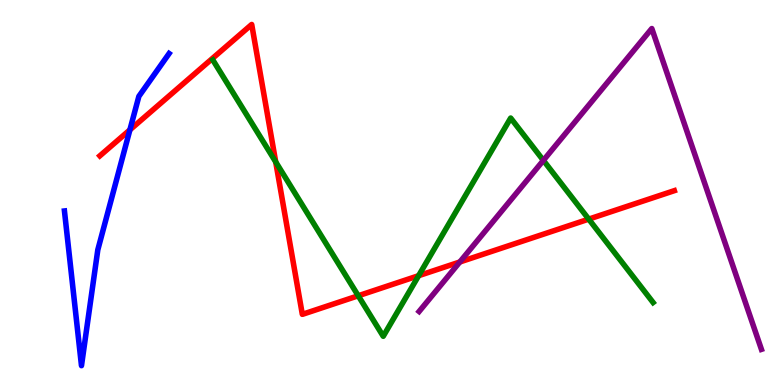[{'lines': ['blue', 'red'], 'intersections': [{'x': 1.68, 'y': 6.63}]}, {'lines': ['green', 'red'], 'intersections': [{'x': 3.56, 'y': 5.79}, {'x': 4.62, 'y': 2.32}, {'x': 5.4, 'y': 2.84}, {'x': 7.6, 'y': 4.31}]}, {'lines': ['purple', 'red'], 'intersections': [{'x': 5.93, 'y': 3.19}]}, {'lines': ['blue', 'green'], 'intersections': []}, {'lines': ['blue', 'purple'], 'intersections': []}, {'lines': ['green', 'purple'], 'intersections': [{'x': 7.01, 'y': 5.83}]}]